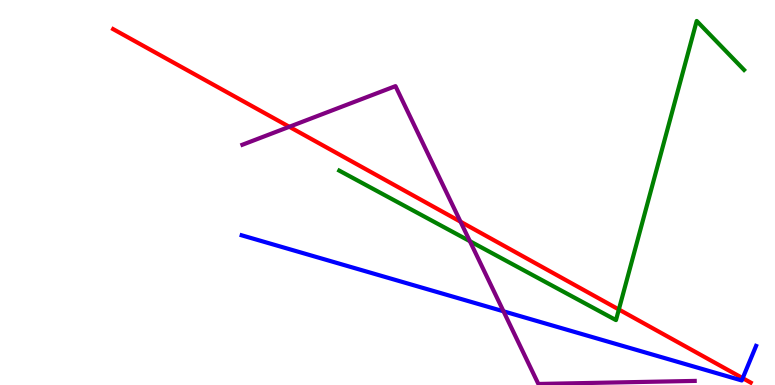[{'lines': ['blue', 'red'], 'intersections': [{'x': 9.58, 'y': 0.178}]}, {'lines': ['green', 'red'], 'intersections': [{'x': 7.99, 'y': 1.96}]}, {'lines': ['purple', 'red'], 'intersections': [{'x': 3.73, 'y': 6.71}, {'x': 5.94, 'y': 4.24}]}, {'lines': ['blue', 'green'], 'intersections': []}, {'lines': ['blue', 'purple'], 'intersections': [{'x': 6.5, 'y': 1.91}]}, {'lines': ['green', 'purple'], 'intersections': [{'x': 6.06, 'y': 3.74}]}]